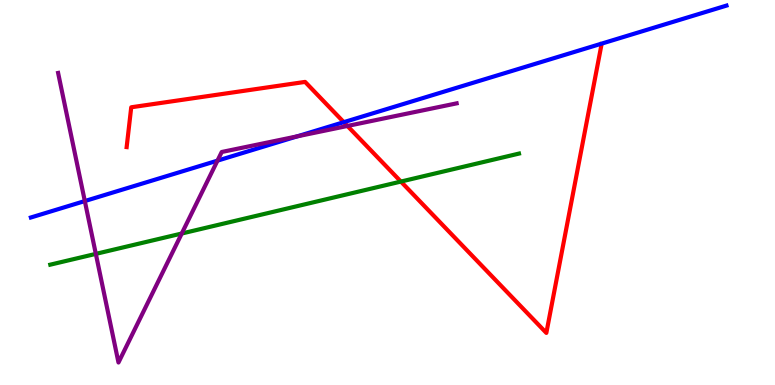[{'lines': ['blue', 'red'], 'intersections': [{'x': 4.44, 'y': 6.83}]}, {'lines': ['green', 'red'], 'intersections': [{'x': 5.17, 'y': 5.28}]}, {'lines': ['purple', 'red'], 'intersections': [{'x': 4.48, 'y': 6.73}]}, {'lines': ['blue', 'green'], 'intersections': []}, {'lines': ['blue', 'purple'], 'intersections': [{'x': 1.09, 'y': 4.78}, {'x': 2.81, 'y': 5.83}, {'x': 3.83, 'y': 6.46}]}, {'lines': ['green', 'purple'], 'intersections': [{'x': 1.24, 'y': 3.41}, {'x': 2.35, 'y': 3.93}]}]